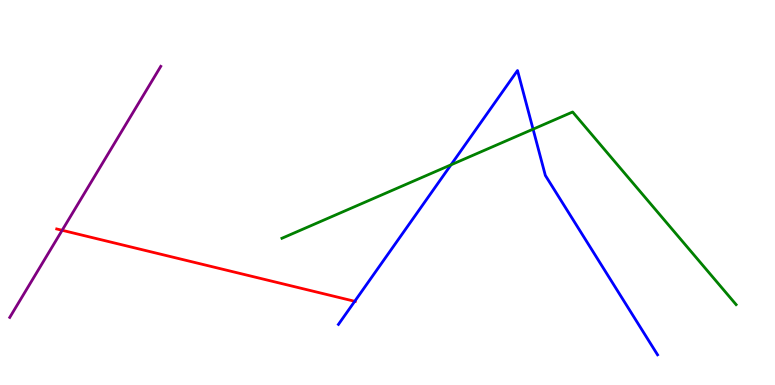[{'lines': ['blue', 'red'], 'intersections': [{'x': 4.58, 'y': 2.17}]}, {'lines': ['green', 'red'], 'intersections': []}, {'lines': ['purple', 'red'], 'intersections': [{'x': 0.802, 'y': 4.02}]}, {'lines': ['blue', 'green'], 'intersections': [{'x': 5.82, 'y': 5.72}, {'x': 6.88, 'y': 6.64}]}, {'lines': ['blue', 'purple'], 'intersections': []}, {'lines': ['green', 'purple'], 'intersections': []}]